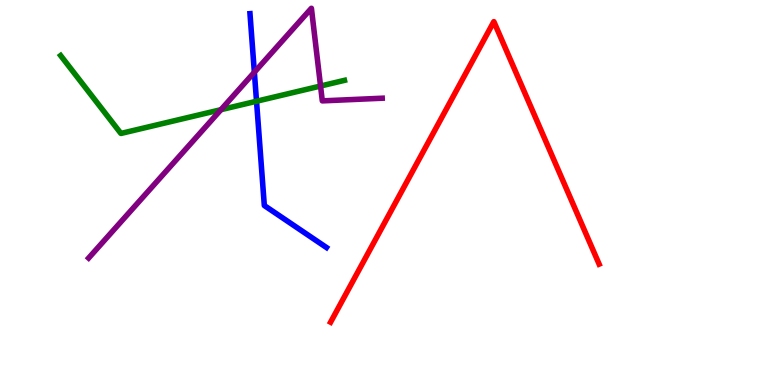[{'lines': ['blue', 'red'], 'intersections': []}, {'lines': ['green', 'red'], 'intersections': []}, {'lines': ['purple', 'red'], 'intersections': []}, {'lines': ['blue', 'green'], 'intersections': [{'x': 3.31, 'y': 7.37}]}, {'lines': ['blue', 'purple'], 'intersections': [{'x': 3.28, 'y': 8.12}]}, {'lines': ['green', 'purple'], 'intersections': [{'x': 2.85, 'y': 7.15}, {'x': 4.14, 'y': 7.77}]}]